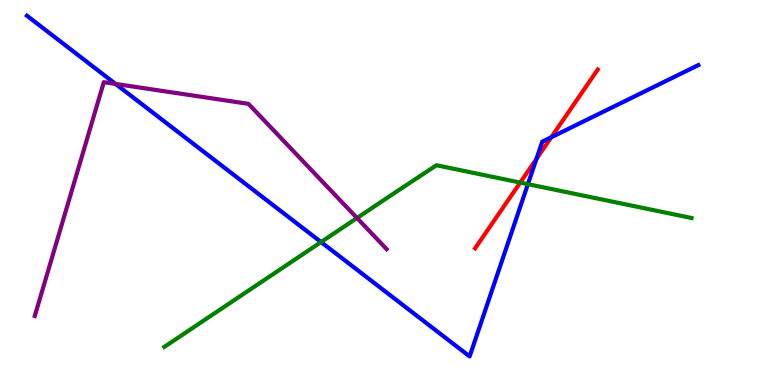[{'lines': ['blue', 'red'], 'intersections': [{'x': 6.92, 'y': 5.87}, {'x': 7.11, 'y': 6.44}]}, {'lines': ['green', 'red'], 'intersections': [{'x': 6.71, 'y': 5.26}]}, {'lines': ['purple', 'red'], 'intersections': []}, {'lines': ['blue', 'green'], 'intersections': [{'x': 4.14, 'y': 3.71}, {'x': 6.81, 'y': 5.22}]}, {'lines': ['blue', 'purple'], 'intersections': [{'x': 1.49, 'y': 7.82}]}, {'lines': ['green', 'purple'], 'intersections': [{'x': 4.61, 'y': 4.34}]}]